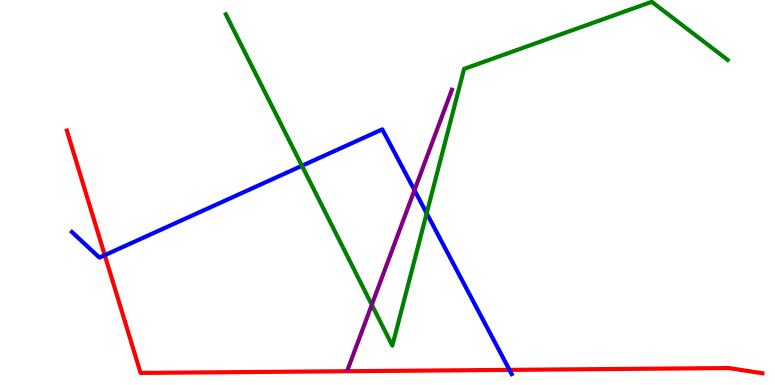[{'lines': ['blue', 'red'], 'intersections': [{'x': 1.35, 'y': 3.37}, {'x': 6.57, 'y': 0.393}]}, {'lines': ['green', 'red'], 'intersections': []}, {'lines': ['purple', 'red'], 'intersections': []}, {'lines': ['blue', 'green'], 'intersections': [{'x': 3.9, 'y': 5.69}, {'x': 5.51, 'y': 4.46}]}, {'lines': ['blue', 'purple'], 'intersections': [{'x': 5.35, 'y': 5.06}]}, {'lines': ['green', 'purple'], 'intersections': [{'x': 4.8, 'y': 2.08}]}]